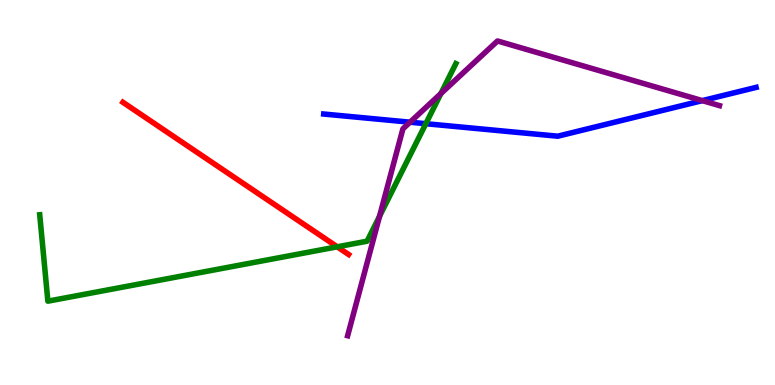[{'lines': ['blue', 'red'], 'intersections': []}, {'lines': ['green', 'red'], 'intersections': [{'x': 4.35, 'y': 3.59}]}, {'lines': ['purple', 'red'], 'intersections': []}, {'lines': ['blue', 'green'], 'intersections': [{'x': 5.49, 'y': 6.79}]}, {'lines': ['blue', 'purple'], 'intersections': [{'x': 5.29, 'y': 6.83}, {'x': 9.06, 'y': 7.39}]}, {'lines': ['green', 'purple'], 'intersections': [{'x': 4.9, 'y': 4.38}, {'x': 5.69, 'y': 7.57}]}]